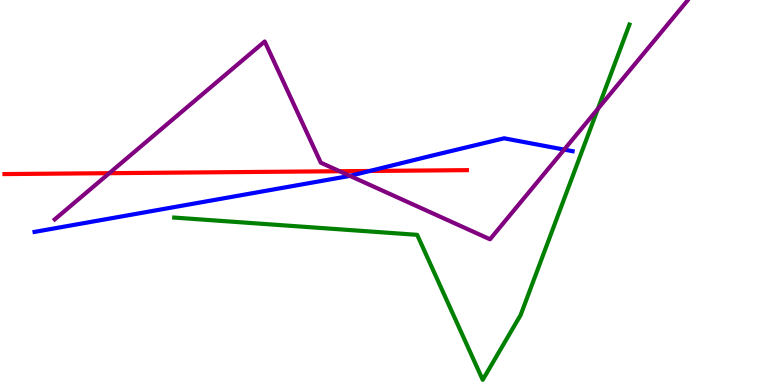[{'lines': ['blue', 'red'], 'intersections': [{'x': 4.77, 'y': 5.56}]}, {'lines': ['green', 'red'], 'intersections': []}, {'lines': ['purple', 'red'], 'intersections': [{'x': 1.41, 'y': 5.5}, {'x': 4.38, 'y': 5.55}]}, {'lines': ['blue', 'green'], 'intersections': []}, {'lines': ['blue', 'purple'], 'intersections': [{'x': 4.51, 'y': 5.43}, {'x': 7.28, 'y': 6.11}]}, {'lines': ['green', 'purple'], 'intersections': [{'x': 7.71, 'y': 7.17}]}]